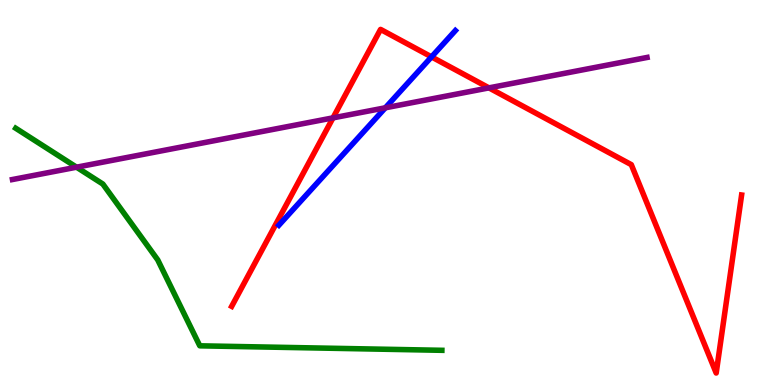[{'lines': ['blue', 'red'], 'intersections': [{'x': 5.57, 'y': 8.52}]}, {'lines': ['green', 'red'], 'intersections': []}, {'lines': ['purple', 'red'], 'intersections': [{'x': 4.3, 'y': 6.94}, {'x': 6.31, 'y': 7.72}]}, {'lines': ['blue', 'green'], 'intersections': []}, {'lines': ['blue', 'purple'], 'intersections': [{'x': 4.97, 'y': 7.2}]}, {'lines': ['green', 'purple'], 'intersections': [{'x': 0.988, 'y': 5.66}]}]